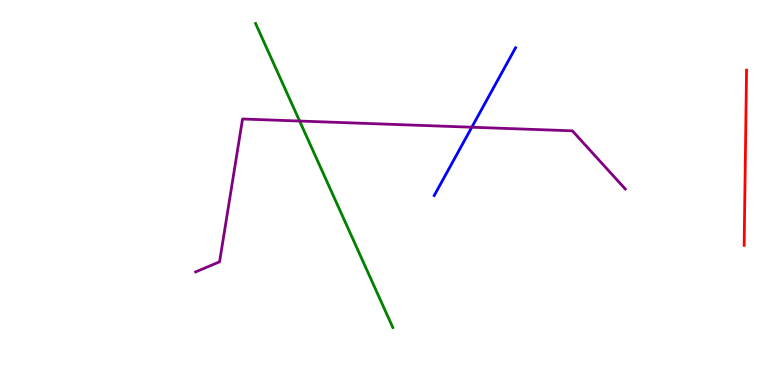[{'lines': ['blue', 'red'], 'intersections': []}, {'lines': ['green', 'red'], 'intersections': []}, {'lines': ['purple', 'red'], 'intersections': []}, {'lines': ['blue', 'green'], 'intersections': []}, {'lines': ['blue', 'purple'], 'intersections': [{'x': 6.09, 'y': 6.7}]}, {'lines': ['green', 'purple'], 'intersections': [{'x': 3.87, 'y': 6.86}]}]